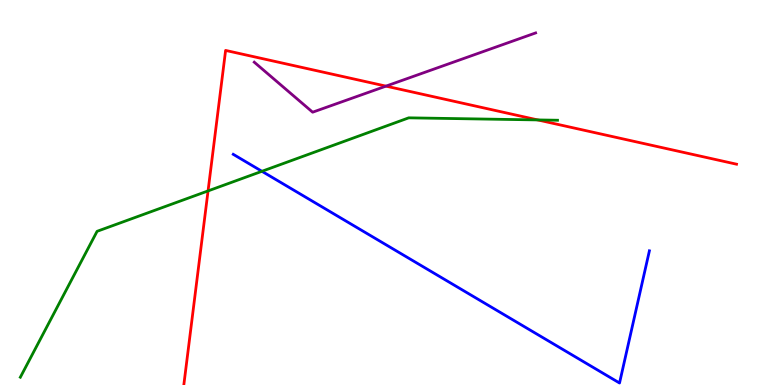[{'lines': ['blue', 'red'], 'intersections': []}, {'lines': ['green', 'red'], 'intersections': [{'x': 2.68, 'y': 5.04}, {'x': 6.94, 'y': 6.89}]}, {'lines': ['purple', 'red'], 'intersections': [{'x': 4.98, 'y': 7.76}]}, {'lines': ['blue', 'green'], 'intersections': [{'x': 3.38, 'y': 5.55}]}, {'lines': ['blue', 'purple'], 'intersections': []}, {'lines': ['green', 'purple'], 'intersections': []}]